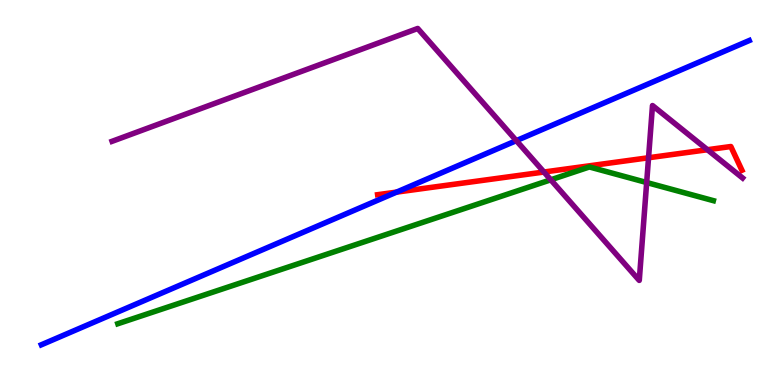[{'lines': ['blue', 'red'], 'intersections': [{'x': 5.12, 'y': 5.01}]}, {'lines': ['green', 'red'], 'intersections': []}, {'lines': ['purple', 'red'], 'intersections': [{'x': 7.02, 'y': 5.53}, {'x': 8.37, 'y': 5.9}, {'x': 9.13, 'y': 6.11}]}, {'lines': ['blue', 'green'], 'intersections': []}, {'lines': ['blue', 'purple'], 'intersections': [{'x': 6.66, 'y': 6.35}]}, {'lines': ['green', 'purple'], 'intersections': [{'x': 7.11, 'y': 5.33}, {'x': 8.34, 'y': 5.26}]}]